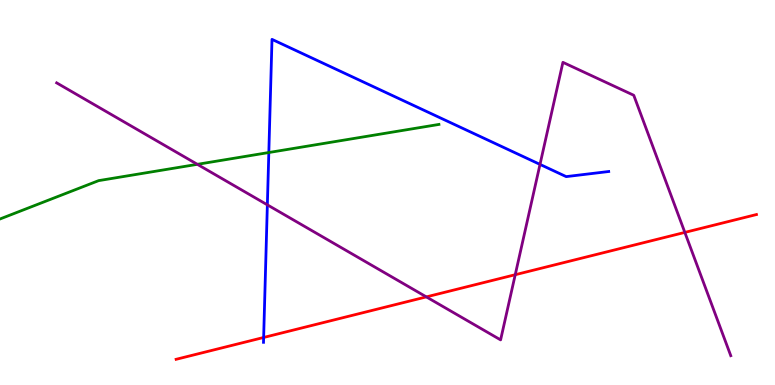[{'lines': ['blue', 'red'], 'intersections': [{'x': 3.4, 'y': 1.23}]}, {'lines': ['green', 'red'], 'intersections': []}, {'lines': ['purple', 'red'], 'intersections': [{'x': 5.5, 'y': 2.29}, {'x': 6.65, 'y': 2.86}, {'x': 8.84, 'y': 3.96}]}, {'lines': ['blue', 'green'], 'intersections': [{'x': 3.47, 'y': 6.04}]}, {'lines': ['blue', 'purple'], 'intersections': [{'x': 3.45, 'y': 4.68}, {'x': 6.97, 'y': 5.73}]}, {'lines': ['green', 'purple'], 'intersections': [{'x': 2.55, 'y': 5.73}]}]